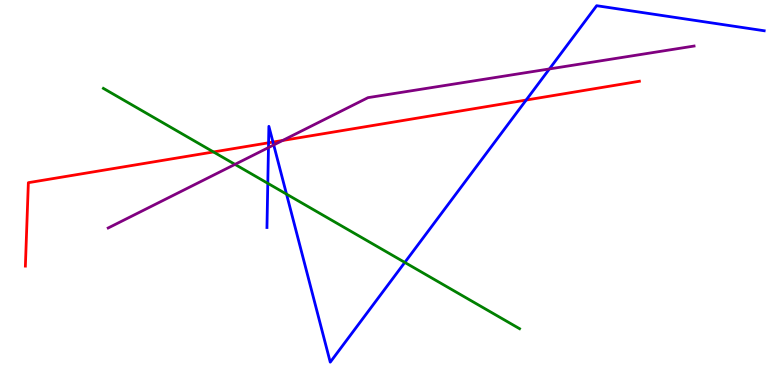[{'lines': ['blue', 'red'], 'intersections': [{'x': 3.47, 'y': 6.29}, {'x': 3.52, 'y': 6.31}, {'x': 6.79, 'y': 7.4}]}, {'lines': ['green', 'red'], 'intersections': [{'x': 2.75, 'y': 6.05}]}, {'lines': ['purple', 'red'], 'intersections': [{'x': 3.65, 'y': 6.35}]}, {'lines': ['blue', 'green'], 'intersections': [{'x': 3.46, 'y': 5.24}, {'x': 3.7, 'y': 4.96}, {'x': 5.22, 'y': 3.18}]}, {'lines': ['blue', 'purple'], 'intersections': [{'x': 3.46, 'y': 6.17}, {'x': 3.53, 'y': 6.24}, {'x': 7.09, 'y': 8.21}]}, {'lines': ['green', 'purple'], 'intersections': [{'x': 3.03, 'y': 5.73}]}]